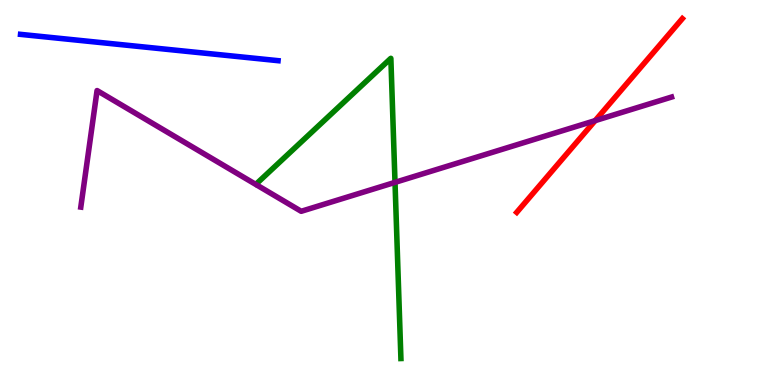[{'lines': ['blue', 'red'], 'intersections': []}, {'lines': ['green', 'red'], 'intersections': []}, {'lines': ['purple', 'red'], 'intersections': [{'x': 7.68, 'y': 6.87}]}, {'lines': ['blue', 'green'], 'intersections': []}, {'lines': ['blue', 'purple'], 'intersections': []}, {'lines': ['green', 'purple'], 'intersections': [{'x': 5.1, 'y': 5.26}]}]